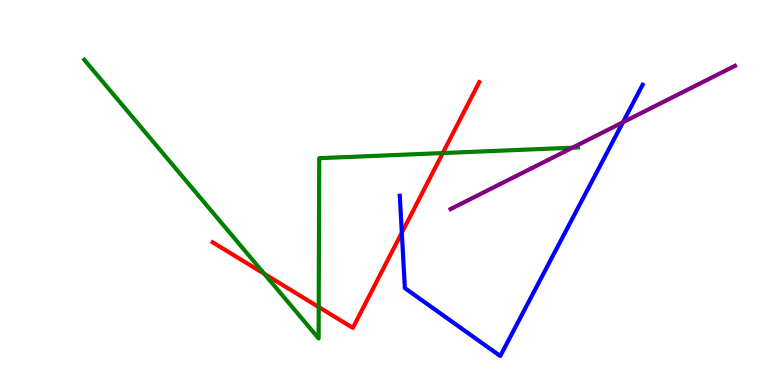[{'lines': ['blue', 'red'], 'intersections': [{'x': 5.18, 'y': 3.96}]}, {'lines': ['green', 'red'], 'intersections': [{'x': 3.41, 'y': 2.89}, {'x': 4.11, 'y': 2.02}, {'x': 5.71, 'y': 6.02}]}, {'lines': ['purple', 'red'], 'intersections': []}, {'lines': ['blue', 'green'], 'intersections': []}, {'lines': ['blue', 'purple'], 'intersections': [{'x': 8.04, 'y': 6.82}]}, {'lines': ['green', 'purple'], 'intersections': [{'x': 7.39, 'y': 6.16}]}]